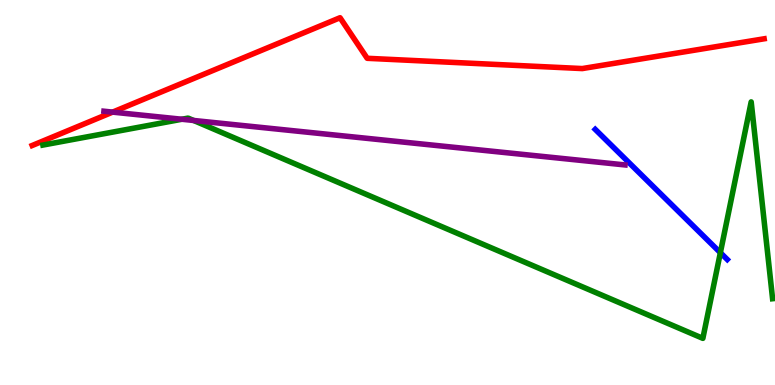[{'lines': ['blue', 'red'], 'intersections': []}, {'lines': ['green', 'red'], 'intersections': []}, {'lines': ['purple', 'red'], 'intersections': [{'x': 1.45, 'y': 7.09}]}, {'lines': ['blue', 'green'], 'intersections': [{'x': 9.3, 'y': 3.44}]}, {'lines': ['blue', 'purple'], 'intersections': []}, {'lines': ['green', 'purple'], 'intersections': [{'x': 2.35, 'y': 6.9}, {'x': 2.5, 'y': 6.87}]}]